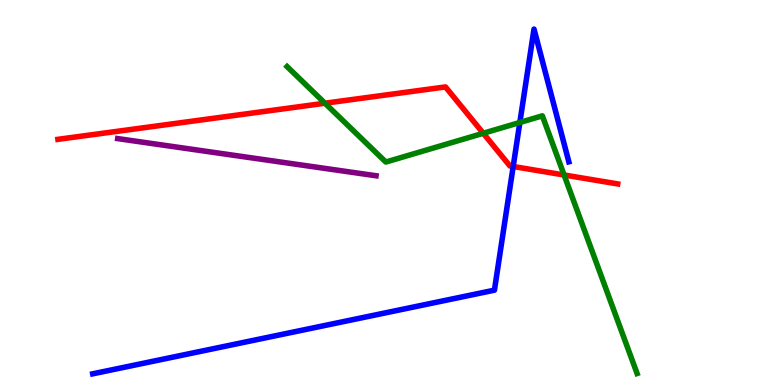[{'lines': ['blue', 'red'], 'intersections': [{'x': 6.62, 'y': 5.68}]}, {'lines': ['green', 'red'], 'intersections': [{'x': 4.19, 'y': 7.32}, {'x': 6.24, 'y': 6.54}, {'x': 7.28, 'y': 5.45}]}, {'lines': ['purple', 'red'], 'intersections': []}, {'lines': ['blue', 'green'], 'intersections': [{'x': 6.71, 'y': 6.82}]}, {'lines': ['blue', 'purple'], 'intersections': []}, {'lines': ['green', 'purple'], 'intersections': []}]